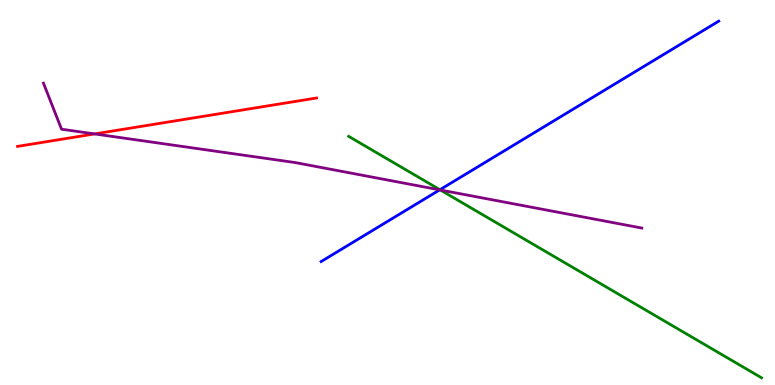[{'lines': ['blue', 'red'], 'intersections': []}, {'lines': ['green', 'red'], 'intersections': []}, {'lines': ['purple', 'red'], 'intersections': [{'x': 1.22, 'y': 6.52}]}, {'lines': ['blue', 'green'], 'intersections': [{'x': 5.68, 'y': 5.07}]}, {'lines': ['blue', 'purple'], 'intersections': [{'x': 5.67, 'y': 5.07}]}, {'lines': ['green', 'purple'], 'intersections': [{'x': 5.68, 'y': 5.07}]}]